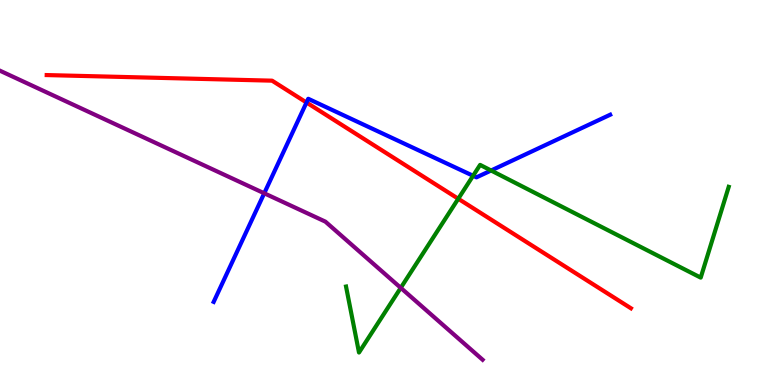[{'lines': ['blue', 'red'], 'intersections': [{'x': 3.95, 'y': 7.34}]}, {'lines': ['green', 'red'], 'intersections': [{'x': 5.91, 'y': 4.84}]}, {'lines': ['purple', 'red'], 'intersections': []}, {'lines': ['blue', 'green'], 'intersections': [{'x': 6.1, 'y': 5.43}, {'x': 6.34, 'y': 5.57}]}, {'lines': ['blue', 'purple'], 'intersections': [{'x': 3.41, 'y': 4.98}]}, {'lines': ['green', 'purple'], 'intersections': [{'x': 5.17, 'y': 2.52}]}]